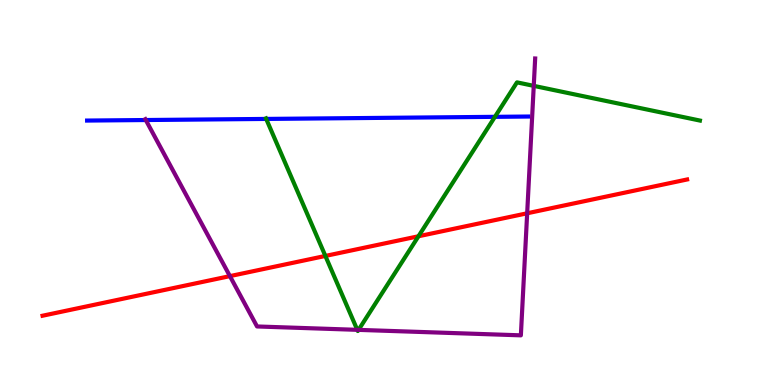[{'lines': ['blue', 'red'], 'intersections': []}, {'lines': ['green', 'red'], 'intersections': [{'x': 4.2, 'y': 3.35}, {'x': 5.4, 'y': 3.86}]}, {'lines': ['purple', 'red'], 'intersections': [{'x': 2.97, 'y': 2.83}, {'x': 6.8, 'y': 4.46}]}, {'lines': ['blue', 'green'], 'intersections': [{'x': 3.43, 'y': 6.91}, {'x': 6.39, 'y': 6.97}]}, {'lines': ['blue', 'purple'], 'intersections': [{'x': 1.88, 'y': 6.88}]}, {'lines': ['green', 'purple'], 'intersections': [{'x': 4.61, 'y': 1.43}, {'x': 4.63, 'y': 1.43}, {'x': 6.89, 'y': 7.77}]}]